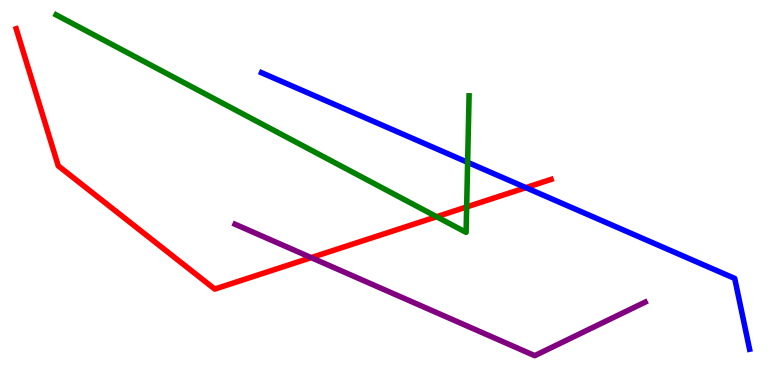[{'lines': ['blue', 'red'], 'intersections': [{'x': 6.79, 'y': 5.13}]}, {'lines': ['green', 'red'], 'intersections': [{'x': 5.63, 'y': 4.37}, {'x': 6.02, 'y': 4.62}]}, {'lines': ['purple', 'red'], 'intersections': [{'x': 4.02, 'y': 3.31}]}, {'lines': ['blue', 'green'], 'intersections': [{'x': 6.03, 'y': 5.78}]}, {'lines': ['blue', 'purple'], 'intersections': []}, {'lines': ['green', 'purple'], 'intersections': []}]